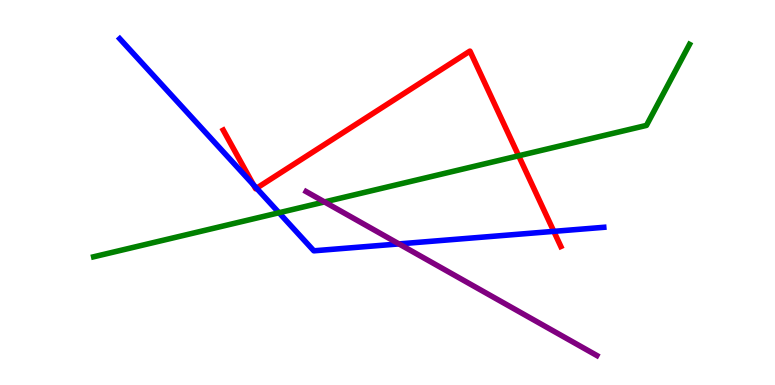[{'lines': ['blue', 'red'], 'intersections': [{'x': 3.27, 'y': 5.2}, {'x': 3.31, 'y': 5.11}, {'x': 7.15, 'y': 3.99}]}, {'lines': ['green', 'red'], 'intersections': [{'x': 6.69, 'y': 5.95}]}, {'lines': ['purple', 'red'], 'intersections': []}, {'lines': ['blue', 'green'], 'intersections': [{'x': 3.6, 'y': 4.47}]}, {'lines': ['blue', 'purple'], 'intersections': [{'x': 5.15, 'y': 3.66}]}, {'lines': ['green', 'purple'], 'intersections': [{'x': 4.19, 'y': 4.76}]}]